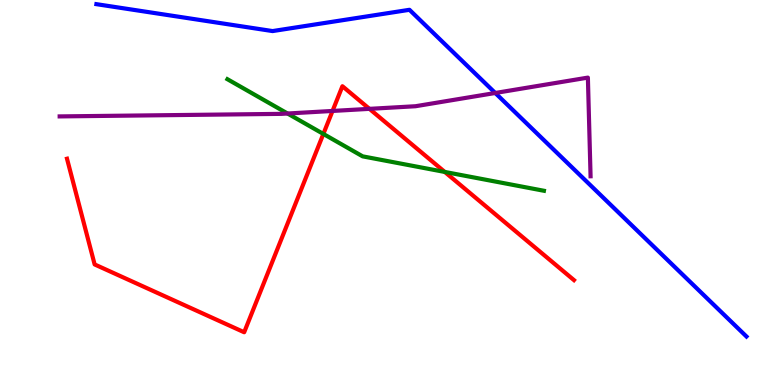[{'lines': ['blue', 'red'], 'intersections': []}, {'lines': ['green', 'red'], 'intersections': [{'x': 4.17, 'y': 6.52}, {'x': 5.74, 'y': 5.53}]}, {'lines': ['purple', 'red'], 'intersections': [{'x': 4.29, 'y': 7.12}, {'x': 4.77, 'y': 7.17}]}, {'lines': ['blue', 'green'], 'intersections': []}, {'lines': ['blue', 'purple'], 'intersections': [{'x': 6.39, 'y': 7.58}]}, {'lines': ['green', 'purple'], 'intersections': [{'x': 3.71, 'y': 7.05}]}]